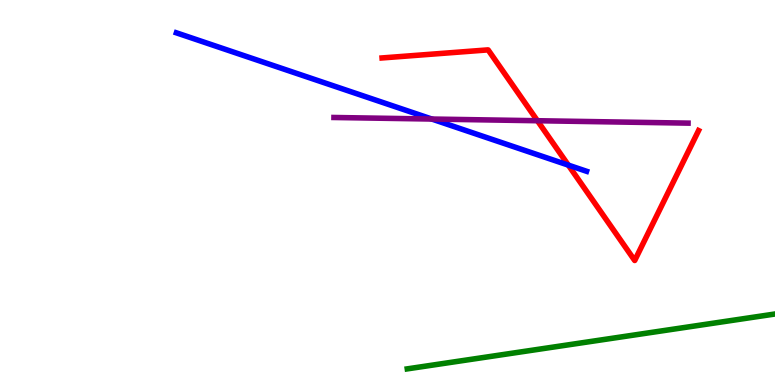[{'lines': ['blue', 'red'], 'intersections': [{'x': 7.33, 'y': 5.71}]}, {'lines': ['green', 'red'], 'intersections': []}, {'lines': ['purple', 'red'], 'intersections': [{'x': 6.93, 'y': 6.86}]}, {'lines': ['blue', 'green'], 'intersections': []}, {'lines': ['blue', 'purple'], 'intersections': [{'x': 5.57, 'y': 6.91}]}, {'lines': ['green', 'purple'], 'intersections': []}]